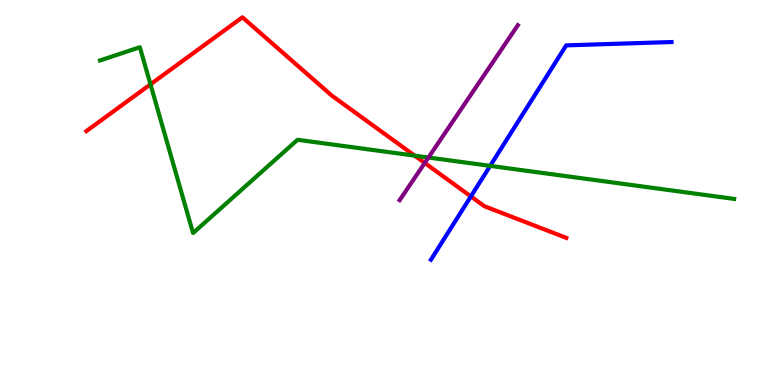[{'lines': ['blue', 'red'], 'intersections': [{'x': 6.08, 'y': 4.9}]}, {'lines': ['green', 'red'], 'intersections': [{'x': 1.94, 'y': 7.81}, {'x': 5.35, 'y': 5.96}]}, {'lines': ['purple', 'red'], 'intersections': [{'x': 5.48, 'y': 5.77}]}, {'lines': ['blue', 'green'], 'intersections': [{'x': 6.32, 'y': 5.69}]}, {'lines': ['blue', 'purple'], 'intersections': []}, {'lines': ['green', 'purple'], 'intersections': [{'x': 5.53, 'y': 5.91}]}]